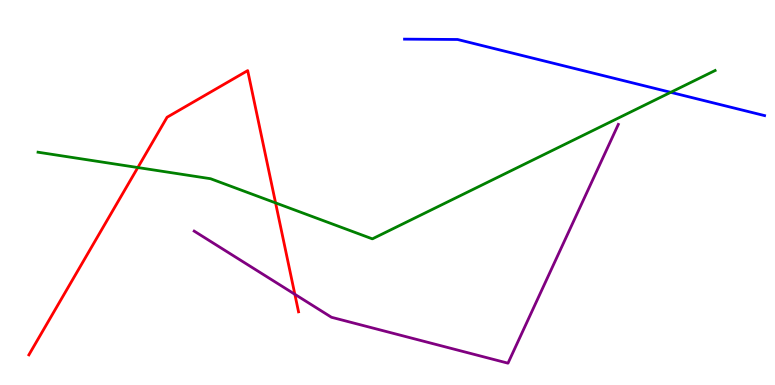[{'lines': ['blue', 'red'], 'intersections': []}, {'lines': ['green', 'red'], 'intersections': [{'x': 1.78, 'y': 5.65}, {'x': 3.56, 'y': 4.73}]}, {'lines': ['purple', 'red'], 'intersections': [{'x': 3.8, 'y': 2.36}]}, {'lines': ['blue', 'green'], 'intersections': [{'x': 8.65, 'y': 7.6}]}, {'lines': ['blue', 'purple'], 'intersections': []}, {'lines': ['green', 'purple'], 'intersections': []}]